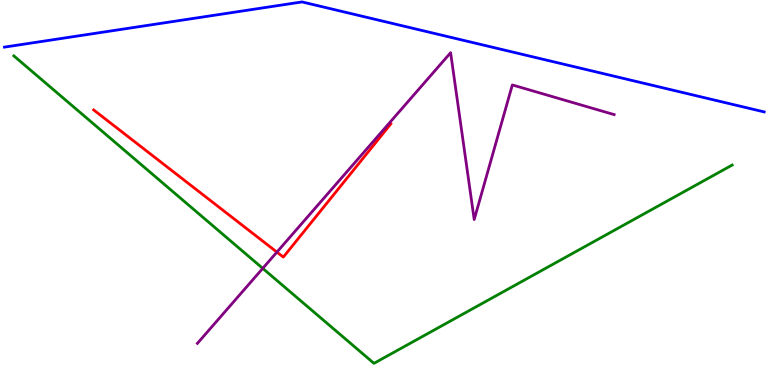[{'lines': ['blue', 'red'], 'intersections': []}, {'lines': ['green', 'red'], 'intersections': []}, {'lines': ['purple', 'red'], 'intersections': [{'x': 3.57, 'y': 3.45}]}, {'lines': ['blue', 'green'], 'intersections': []}, {'lines': ['blue', 'purple'], 'intersections': []}, {'lines': ['green', 'purple'], 'intersections': [{'x': 3.39, 'y': 3.03}]}]